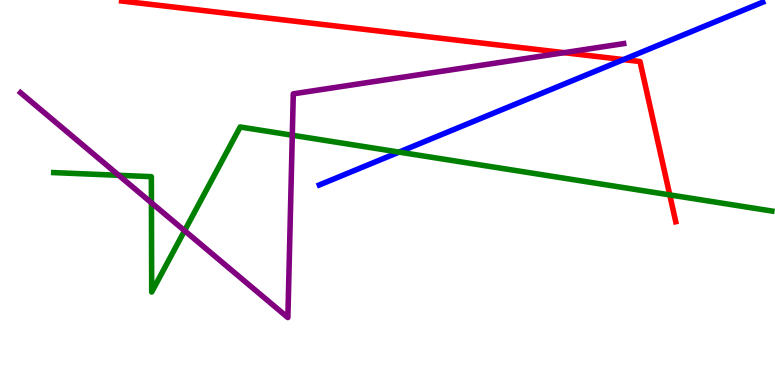[{'lines': ['blue', 'red'], 'intersections': [{'x': 8.04, 'y': 8.45}]}, {'lines': ['green', 'red'], 'intersections': [{'x': 8.64, 'y': 4.94}]}, {'lines': ['purple', 'red'], 'intersections': [{'x': 7.28, 'y': 8.63}]}, {'lines': ['blue', 'green'], 'intersections': [{'x': 5.15, 'y': 6.05}]}, {'lines': ['blue', 'purple'], 'intersections': []}, {'lines': ['green', 'purple'], 'intersections': [{'x': 1.53, 'y': 5.45}, {'x': 1.95, 'y': 4.73}, {'x': 2.38, 'y': 4.01}, {'x': 3.77, 'y': 6.49}]}]